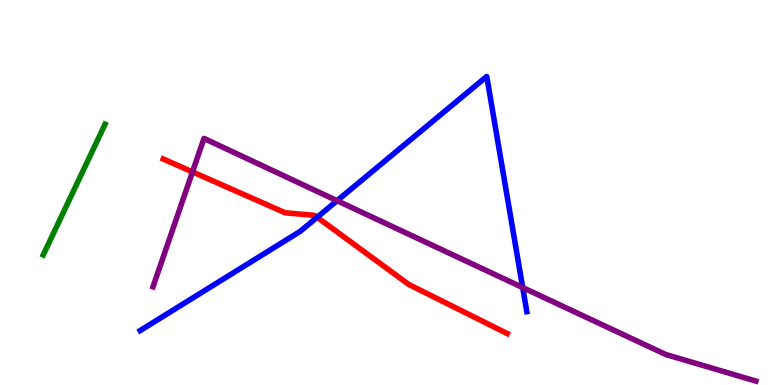[{'lines': ['blue', 'red'], 'intersections': [{'x': 4.09, 'y': 4.36}]}, {'lines': ['green', 'red'], 'intersections': []}, {'lines': ['purple', 'red'], 'intersections': [{'x': 2.48, 'y': 5.53}]}, {'lines': ['blue', 'green'], 'intersections': []}, {'lines': ['blue', 'purple'], 'intersections': [{'x': 4.35, 'y': 4.79}, {'x': 6.74, 'y': 2.53}]}, {'lines': ['green', 'purple'], 'intersections': []}]